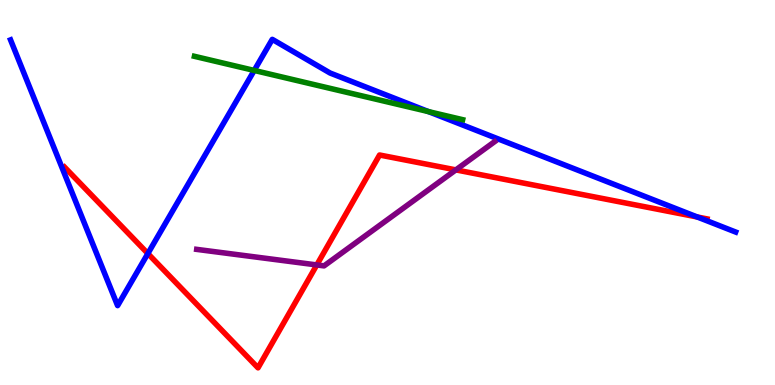[{'lines': ['blue', 'red'], 'intersections': [{'x': 1.91, 'y': 3.41}, {'x': 9.0, 'y': 4.36}]}, {'lines': ['green', 'red'], 'intersections': []}, {'lines': ['purple', 'red'], 'intersections': [{'x': 4.09, 'y': 3.12}, {'x': 5.88, 'y': 5.59}]}, {'lines': ['blue', 'green'], 'intersections': [{'x': 3.28, 'y': 8.17}, {'x': 5.53, 'y': 7.1}]}, {'lines': ['blue', 'purple'], 'intersections': []}, {'lines': ['green', 'purple'], 'intersections': []}]